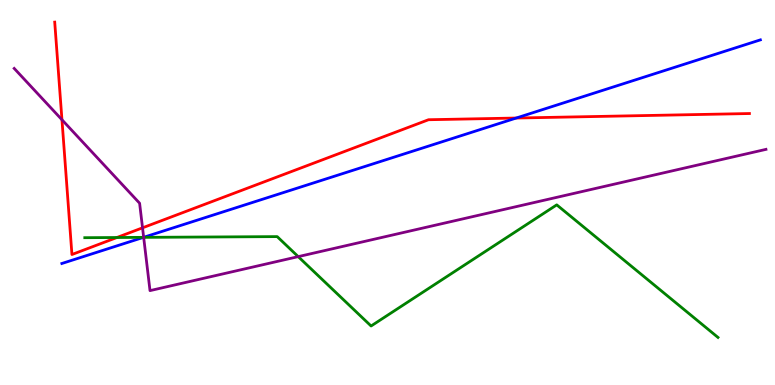[{'lines': ['blue', 'red'], 'intersections': [{'x': 6.66, 'y': 6.93}]}, {'lines': ['green', 'red'], 'intersections': [{'x': 1.51, 'y': 3.83}]}, {'lines': ['purple', 'red'], 'intersections': [{'x': 0.799, 'y': 6.89}, {'x': 1.84, 'y': 4.08}]}, {'lines': ['blue', 'green'], 'intersections': [{'x': 1.85, 'y': 3.83}]}, {'lines': ['blue', 'purple'], 'intersections': [{'x': 1.85, 'y': 3.84}]}, {'lines': ['green', 'purple'], 'intersections': [{'x': 1.85, 'y': 3.83}, {'x': 3.85, 'y': 3.33}]}]